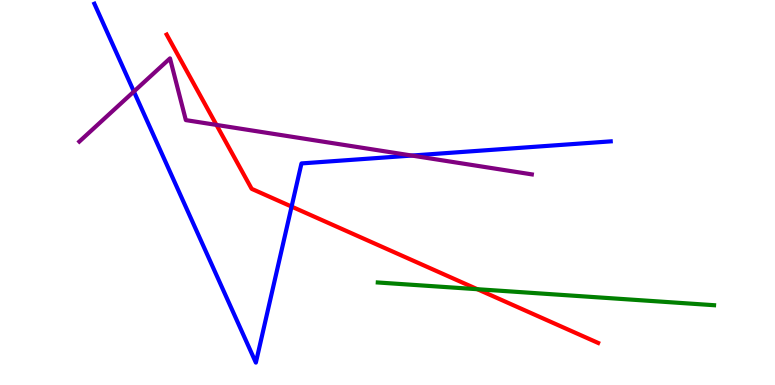[{'lines': ['blue', 'red'], 'intersections': [{'x': 3.76, 'y': 4.63}]}, {'lines': ['green', 'red'], 'intersections': [{'x': 6.16, 'y': 2.49}]}, {'lines': ['purple', 'red'], 'intersections': [{'x': 2.79, 'y': 6.76}]}, {'lines': ['blue', 'green'], 'intersections': []}, {'lines': ['blue', 'purple'], 'intersections': [{'x': 1.73, 'y': 7.62}, {'x': 5.31, 'y': 5.96}]}, {'lines': ['green', 'purple'], 'intersections': []}]